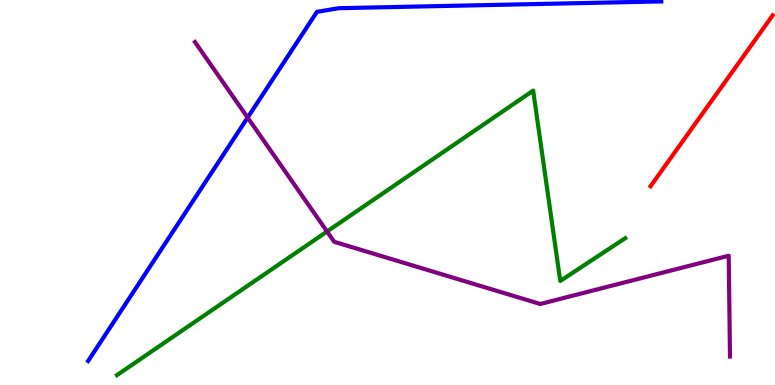[{'lines': ['blue', 'red'], 'intersections': []}, {'lines': ['green', 'red'], 'intersections': []}, {'lines': ['purple', 'red'], 'intersections': []}, {'lines': ['blue', 'green'], 'intersections': []}, {'lines': ['blue', 'purple'], 'intersections': [{'x': 3.2, 'y': 6.95}]}, {'lines': ['green', 'purple'], 'intersections': [{'x': 4.22, 'y': 3.99}]}]